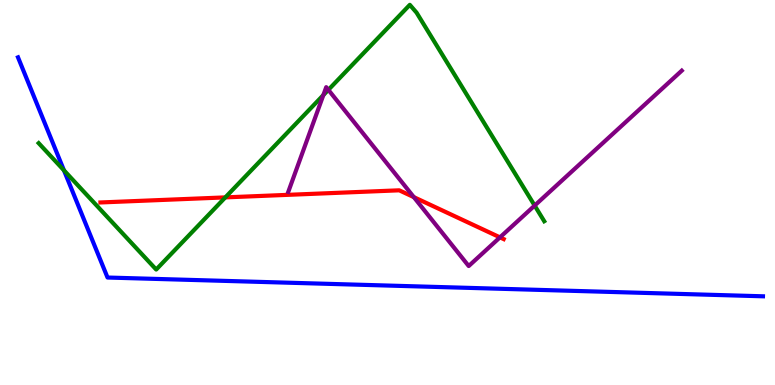[{'lines': ['blue', 'red'], 'intersections': []}, {'lines': ['green', 'red'], 'intersections': [{'x': 2.91, 'y': 4.87}]}, {'lines': ['purple', 'red'], 'intersections': [{'x': 5.34, 'y': 4.88}, {'x': 6.45, 'y': 3.83}]}, {'lines': ['blue', 'green'], 'intersections': [{'x': 0.825, 'y': 5.58}]}, {'lines': ['blue', 'purple'], 'intersections': []}, {'lines': ['green', 'purple'], 'intersections': [{'x': 4.17, 'y': 7.53}, {'x': 4.24, 'y': 7.67}, {'x': 6.9, 'y': 4.66}]}]